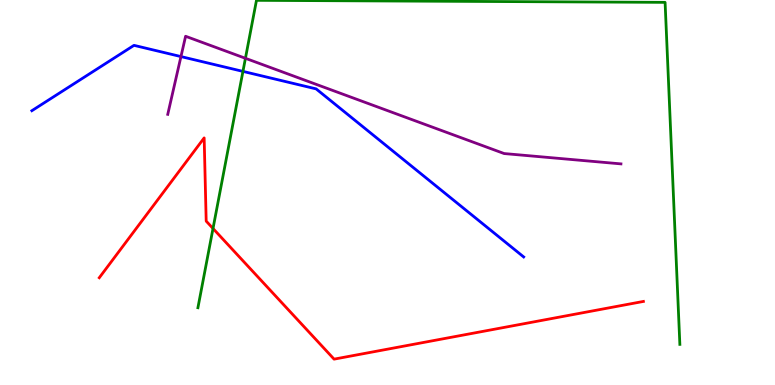[{'lines': ['blue', 'red'], 'intersections': []}, {'lines': ['green', 'red'], 'intersections': [{'x': 2.75, 'y': 4.07}]}, {'lines': ['purple', 'red'], 'intersections': []}, {'lines': ['blue', 'green'], 'intersections': [{'x': 3.13, 'y': 8.15}]}, {'lines': ['blue', 'purple'], 'intersections': [{'x': 2.33, 'y': 8.53}]}, {'lines': ['green', 'purple'], 'intersections': [{'x': 3.17, 'y': 8.49}]}]